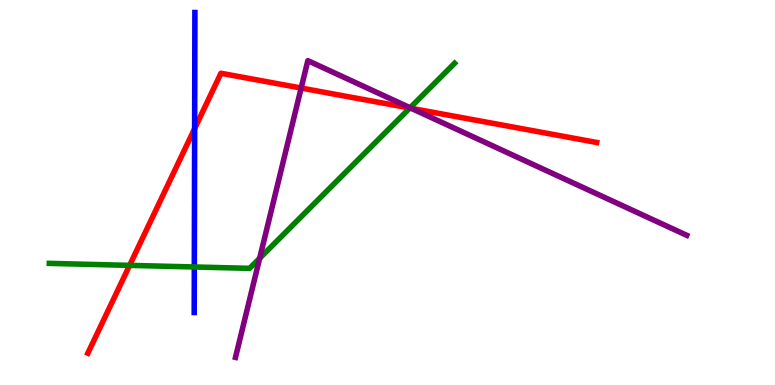[{'lines': ['blue', 'red'], 'intersections': [{'x': 2.51, 'y': 6.66}]}, {'lines': ['green', 'red'], 'intersections': [{'x': 1.67, 'y': 3.11}, {'x': 5.29, 'y': 7.19}]}, {'lines': ['purple', 'red'], 'intersections': [{'x': 3.89, 'y': 7.71}, {'x': 5.31, 'y': 7.19}]}, {'lines': ['blue', 'green'], 'intersections': [{'x': 2.51, 'y': 3.07}]}, {'lines': ['blue', 'purple'], 'intersections': []}, {'lines': ['green', 'purple'], 'intersections': [{'x': 3.35, 'y': 3.29}, {'x': 5.29, 'y': 7.2}]}]